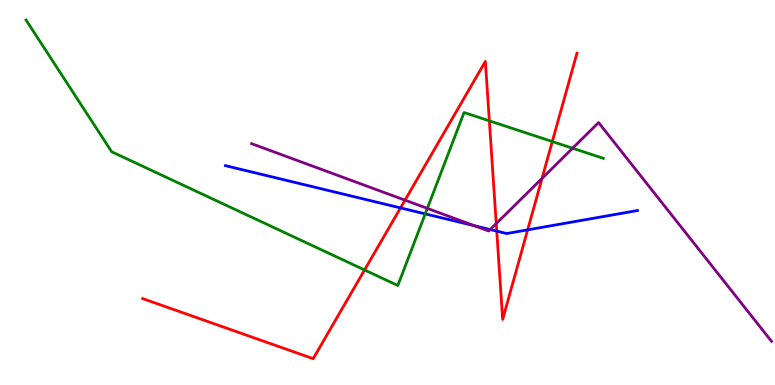[{'lines': ['blue', 'red'], 'intersections': [{'x': 5.17, 'y': 4.6}, {'x': 6.41, 'y': 4.0}, {'x': 6.81, 'y': 4.03}]}, {'lines': ['green', 'red'], 'intersections': [{'x': 4.7, 'y': 2.99}, {'x': 6.31, 'y': 6.86}, {'x': 7.13, 'y': 6.32}]}, {'lines': ['purple', 'red'], 'intersections': [{'x': 5.23, 'y': 4.8}, {'x': 6.4, 'y': 4.19}, {'x': 6.99, 'y': 5.37}]}, {'lines': ['blue', 'green'], 'intersections': [{'x': 5.49, 'y': 4.44}]}, {'lines': ['blue', 'purple'], 'intersections': [{'x': 6.12, 'y': 4.14}, {'x': 6.33, 'y': 4.04}]}, {'lines': ['green', 'purple'], 'intersections': [{'x': 5.51, 'y': 4.59}, {'x': 7.39, 'y': 6.15}]}]